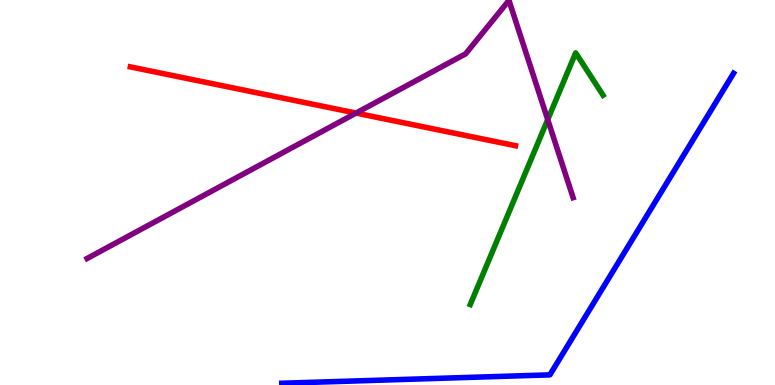[{'lines': ['blue', 'red'], 'intersections': []}, {'lines': ['green', 'red'], 'intersections': []}, {'lines': ['purple', 'red'], 'intersections': [{'x': 4.59, 'y': 7.06}]}, {'lines': ['blue', 'green'], 'intersections': []}, {'lines': ['blue', 'purple'], 'intersections': []}, {'lines': ['green', 'purple'], 'intersections': [{'x': 7.07, 'y': 6.89}]}]